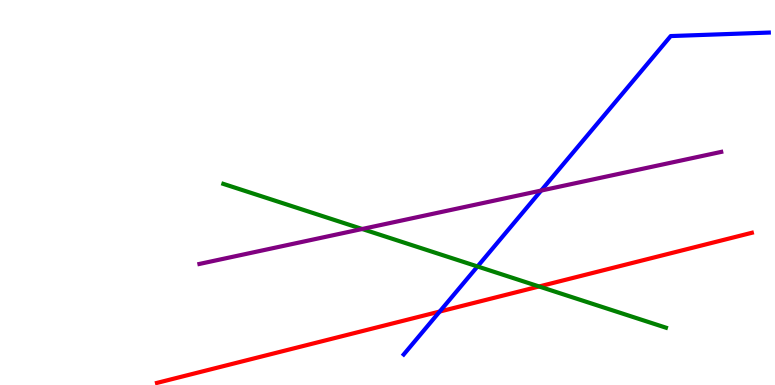[{'lines': ['blue', 'red'], 'intersections': [{'x': 5.67, 'y': 1.91}]}, {'lines': ['green', 'red'], 'intersections': [{'x': 6.96, 'y': 2.56}]}, {'lines': ['purple', 'red'], 'intersections': []}, {'lines': ['blue', 'green'], 'intersections': [{'x': 6.16, 'y': 3.08}]}, {'lines': ['blue', 'purple'], 'intersections': [{'x': 6.98, 'y': 5.05}]}, {'lines': ['green', 'purple'], 'intersections': [{'x': 4.67, 'y': 4.05}]}]